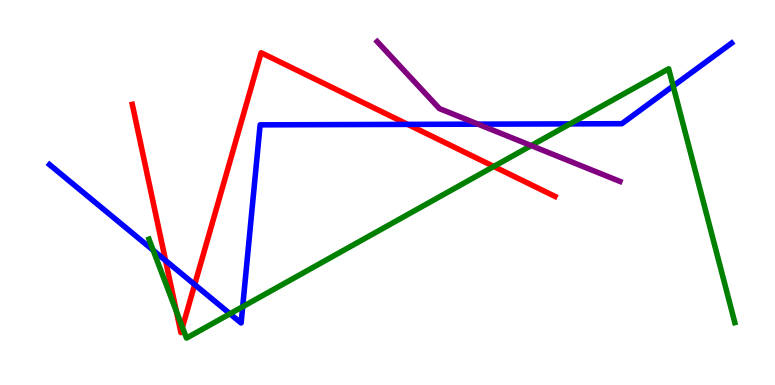[{'lines': ['blue', 'red'], 'intersections': [{'x': 2.14, 'y': 3.23}, {'x': 2.51, 'y': 2.61}, {'x': 5.26, 'y': 6.77}]}, {'lines': ['green', 'red'], 'intersections': [{'x': 2.28, 'y': 1.91}, {'x': 2.35, 'y': 1.5}, {'x': 6.37, 'y': 5.68}]}, {'lines': ['purple', 'red'], 'intersections': []}, {'lines': ['blue', 'green'], 'intersections': [{'x': 1.98, 'y': 3.5}, {'x': 2.97, 'y': 1.85}, {'x': 3.13, 'y': 2.03}, {'x': 7.36, 'y': 6.78}, {'x': 8.69, 'y': 7.77}]}, {'lines': ['blue', 'purple'], 'intersections': [{'x': 6.17, 'y': 6.78}]}, {'lines': ['green', 'purple'], 'intersections': [{'x': 6.85, 'y': 6.22}]}]